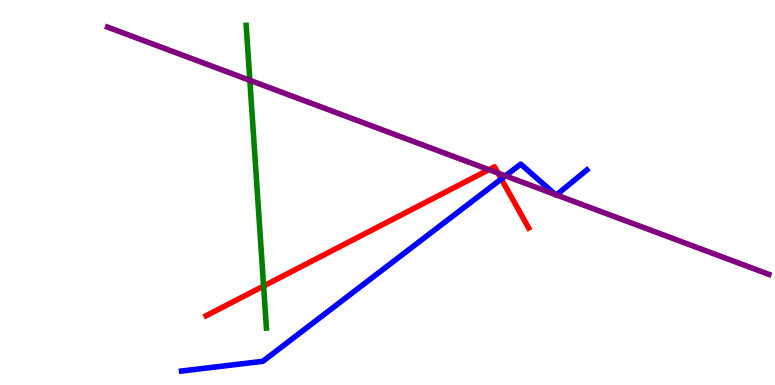[{'lines': ['blue', 'red'], 'intersections': [{'x': 6.47, 'y': 5.35}]}, {'lines': ['green', 'red'], 'intersections': [{'x': 3.4, 'y': 2.57}]}, {'lines': ['purple', 'red'], 'intersections': [{'x': 6.31, 'y': 5.59}, {'x': 6.43, 'y': 5.5}]}, {'lines': ['blue', 'green'], 'intersections': []}, {'lines': ['blue', 'purple'], 'intersections': [{'x': 6.52, 'y': 5.43}, {'x': 7.17, 'y': 4.95}, {'x': 7.18, 'y': 4.94}]}, {'lines': ['green', 'purple'], 'intersections': [{'x': 3.22, 'y': 7.91}]}]